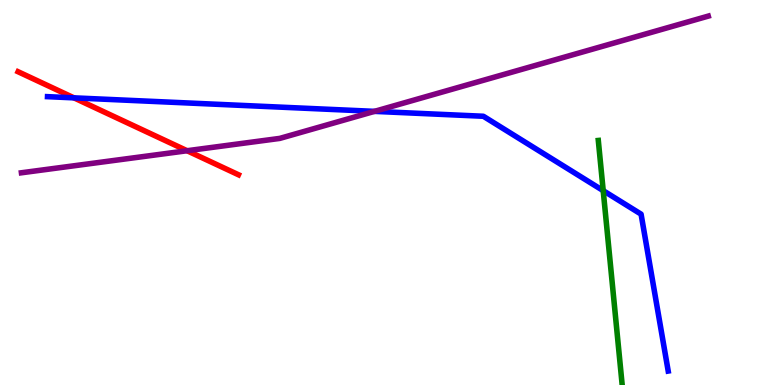[{'lines': ['blue', 'red'], 'intersections': [{'x': 0.954, 'y': 7.46}]}, {'lines': ['green', 'red'], 'intersections': []}, {'lines': ['purple', 'red'], 'intersections': [{'x': 2.41, 'y': 6.08}]}, {'lines': ['blue', 'green'], 'intersections': [{'x': 7.78, 'y': 5.05}]}, {'lines': ['blue', 'purple'], 'intersections': [{'x': 4.83, 'y': 7.11}]}, {'lines': ['green', 'purple'], 'intersections': []}]